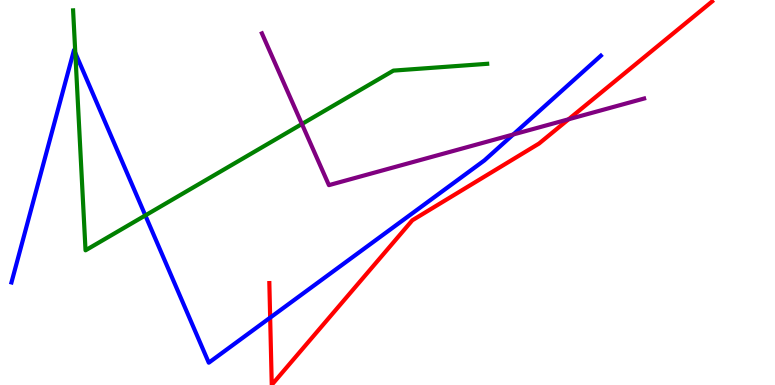[{'lines': ['blue', 'red'], 'intersections': [{'x': 3.49, 'y': 1.75}]}, {'lines': ['green', 'red'], 'intersections': []}, {'lines': ['purple', 'red'], 'intersections': [{'x': 7.34, 'y': 6.9}]}, {'lines': ['blue', 'green'], 'intersections': [{'x': 0.972, 'y': 8.63}, {'x': 1.88, 'y': 4.4}]}, {'lines': ['blue', 'purple'], 'intersections': [{'x': 6.62, 'y': 6.51}]}, {'lines': ['green', 'purple'], 'intersections': [{'x': 3.9, 'y': 6.78}]}]